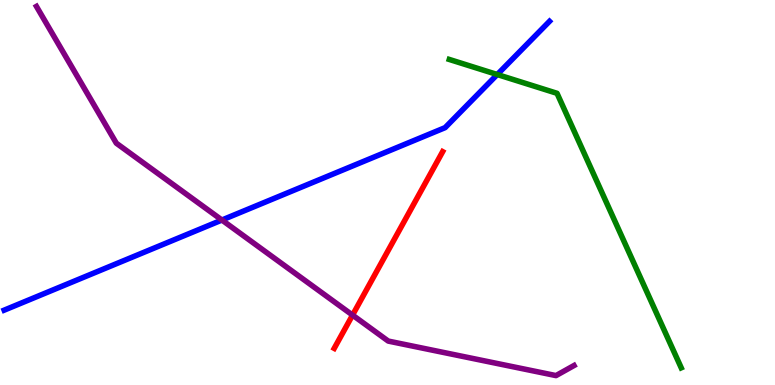[{'lines': ['blue', 'red'], 'intersections': []}, {'lines': ['green', 'red'], 'intersections': []}, {'lines': ['purple', 'red'], 'intersections': [{'x': 4.55, 'y': 1.82}]}, {'lines': ['blue', 'green'], 'intersections': [{'x': 6.42, 'y': 8.06}]}, {'lines': ['blue', 'purple'], 'intersections': [{'x': 2.86, 'y': 4.28}]}, {'lines': ['green', 'purple'], 'intersections': []}]